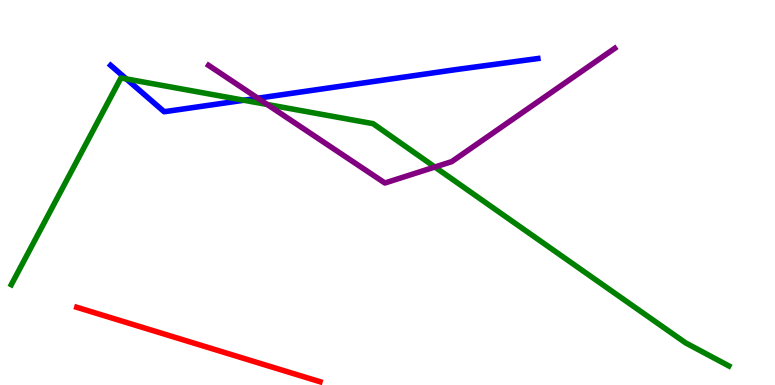[{'lines': ['blue', 'red'], 'intersections': []}, {'lines': ['green', 'red'], 'intersections': []}, {'lines': ['purple', 'red'], 'intersections': []}, {'lines': ['blue', 'green'], 'intersections': [{'x': 1.63, 'y': 7.95}, {'x': 3.15, 'y': 7.4}]}, {'lines': ['blue', 'purple'], 'intersections': [{'x': 3.33, 'y': 7.45}]}, {'lines': ['green', 'purple'], 'intersections': [{'x': 3.45, 'y': 7.29}, {'x': 5.61, 'y': 5.66}]}]